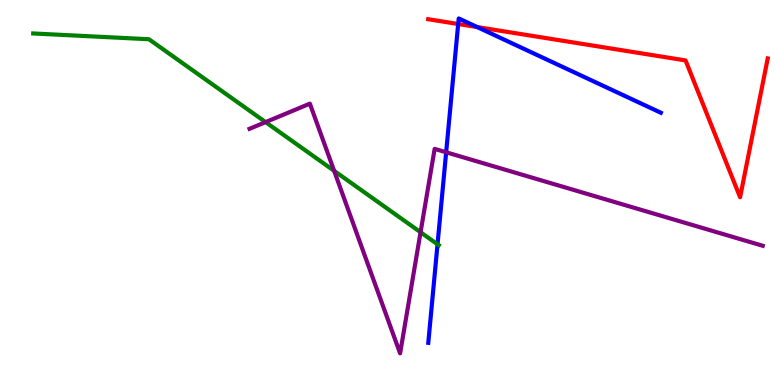[{'lines': ['blue', 'red'], 'intersections': [{'x': 5.91, 'y': 9.38}, {'x': 6.16, 'y': 9.3}]}, {'lines': ['green', 'red'], 'intersections': []}, {'lines': ['purple', 'red'], 'intersections': []}, {'lines': ['blue', 'green'], 'intersections': [{'x': 5.65, 'y': 3.65}]}, {'lines': ['blue', 'purple'], 'intersections': [{'x': 5.76, 'y': 6.04}]}, {'lines': ['green', 'purple'], 'intersections': [{'x': 3.43, 'y': 6.83}, {'x': 4.31, 'y': 5.56}, {'x': 5.43, 'y': 3.97}]}]